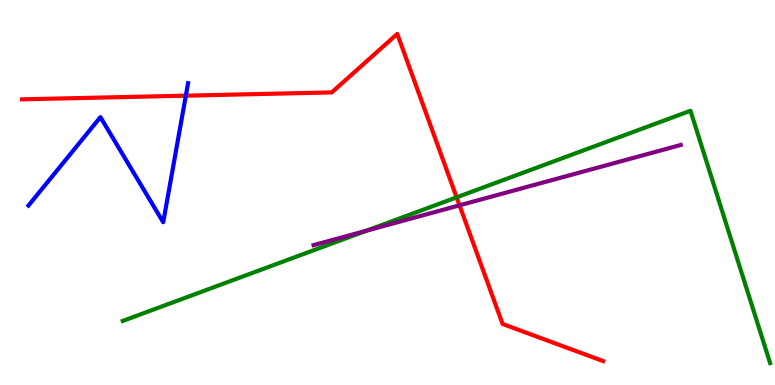[{'lines': ['blue', 'red'], 'intersections': [{'x': 2.4, 'y': 7.52}]}, {'lines': ['green', 'red'], 'intersections': [{'x': 5.89, 'y': 4.87}]}, {'lines': ['purple', 'red'], 'intersections': [{'x': 5.93, 'y': 4.67}]}, {'lines': ['blue', 'green'], 'intersections': []}, {'lines': ['blue', 'purple'], 'intersections': []}, {'lines': ['green', 'purple'], 'intersections': [{'x': 4.73, 'y': 4.01}]}]